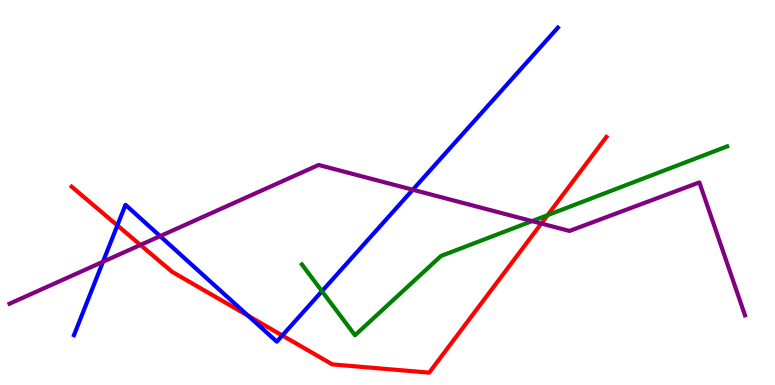[{'lines': ['blue', 'red'], 'intersections': [{'x': 1.51, 'y': 4.15}, {'x': 3.2, 'y': 1.8}, {'x': 3.64, 'y': 1.29}]}, {'lines': ['green', 'red'], 'intersections': [{'x': 7.07, 'y': 4.41}]}, {'lines': ['purple', 'red'], 'intersections': [{'x': 1.81, 'y': 3.64}, {'x': 6.98, 'y': 4.19}]}, {'lines': ['blue', 'green'], 'intersections': [{'x': 4.15, 'y': 2.44}]}, {'lines': ['blue', 'purple'], 'intersections': [{'x': 1.33, 'y': 3.2}, {'x': 2.07, 'y': 3.87}, {'x': 5.33, 'y': 5.07}]}, {'lines': ['green', 'purple'], 'intersections': [{'x': 6.87, 'y': 4.26}]}]